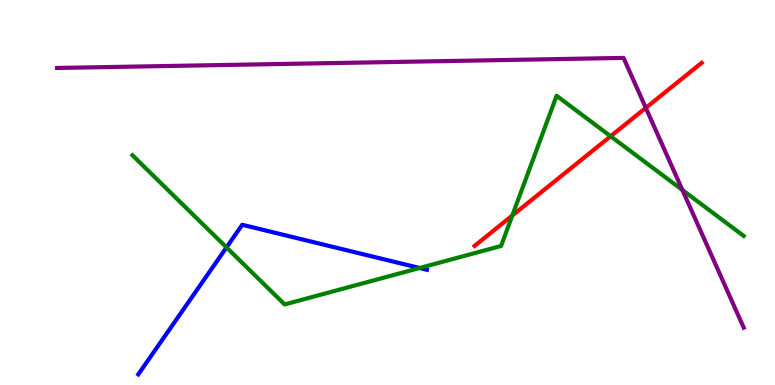[{'lines': ['blue', 'red'], 'intersections': []}, {'lines': ['green', 'red'], 'intersections': [{'x': 6.61, 'y': 4.4}, {'x': 7.88, 'y': 6.46}]}, {'lines': ['purple', 'red'], 'intersections': [{'x': 8.33, 'y': 7.2}]}, {'lines': ['blue', 'green'], 'intersections': [{'x': 2.92, 'y': 3.57}, {'x': 5.41, 'y': 3.04}]}, {'lines': ['blue', 'purple'], 'intersections': []}, {'lines': ['green', 'purple'], 'intersections': [{'x': 8.81, 'y': 5.06}]}]